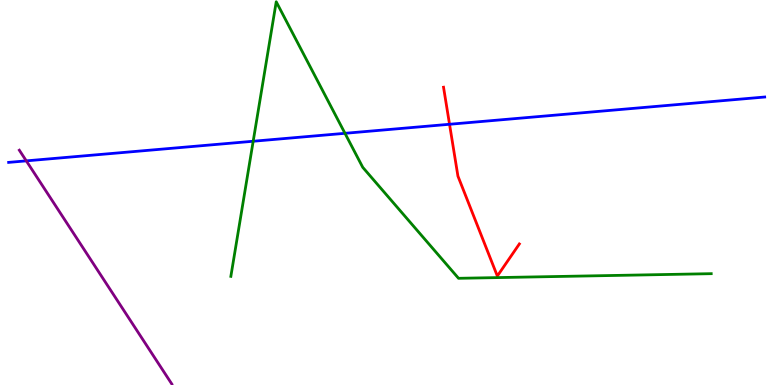[{'lines': ['blue', 'red'], 'intersections': [{'x': 5.8, 'y': 6.77}]}, {'lines': ['green', 'red'], 'intersections': []}, {'lines': ['purple', 'red'], 'intersections': []}, {'lines': ['blue', 'green'], 'intersections': [{'x': 3.27, 'y': 6.33}, {'x': 4.45, 'y': 6.54}]}, {'lines': ['blue', 'purple'], 'intersections': [{'x': 0.339, 'y': 5.82}]}, {'lines': ['green', 'purple'], 'intersections': []}]